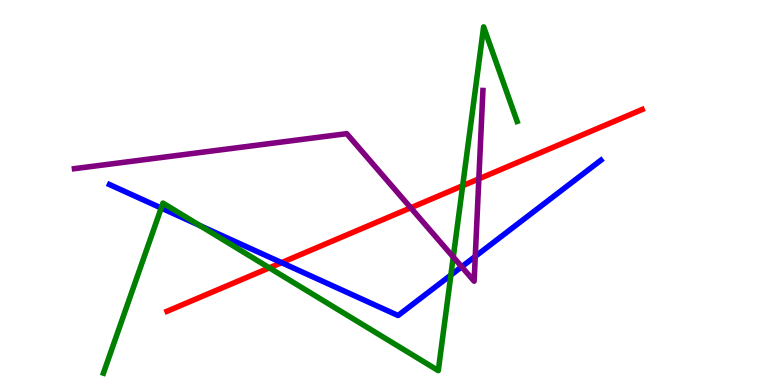[{'lines': ['blue', 'red'], 'intersections': [{'x': 3.63, 'y': 3.18}]}, {'lines': ['green', 'red'], 'intersections': [{'x': 3.48, 'y': 3.04}, {'x': 5.97, 'y': 5.18}]}, {'lines': ['purple', 'red'], 'intersections': [{'x': 5.3, 'y': 4.6}, {'x': 6.18, 'y': 5.35}]}, {'lines': ['blue', 'green'], 'intersections': [{'x': 2.08, 'y': 4.6}, {'x': 2.58, 'y': 4.14}, {'x': 5.82, 'y': 2.86}]}, {'lines': ['blue', 'purple'], 'intersections': [{'x': 5.96, 'y': 3.07}, {'x': 6.13, 'y': 3.34}]}, {'lines': ['green', 'purple'], 'intersections': [{'x': 5.85, 'y': 3.32}]}]